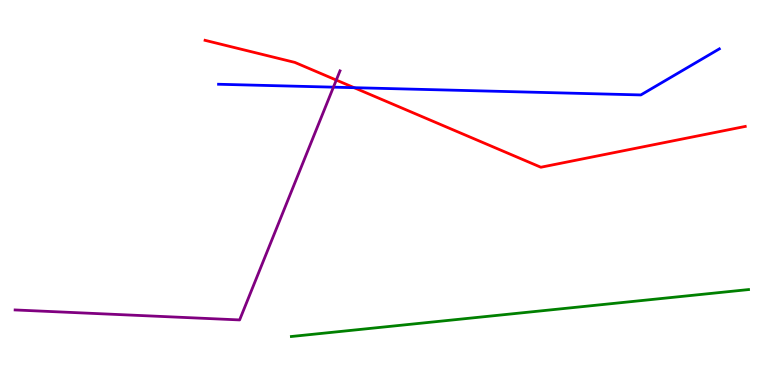[{'lines': ['blue', 'red'], 'intersections': [{'x': 4.57, 'y': 7.72}]}, {'lines': ['green', 'red'], 'intersections': []}, {'lines': ['purple', 'red'], 'intersections': [{'x': 4.34, 'y': 7.92}]}, {'lines': ['blue', 'green'], 'intersections': []}, {'lines': ['blue', 'purple'], 'intersections': [{'x': 4.3, 'y': 7.74}]}, {'lines': ['green', 'purple'], 'intersections': []}]